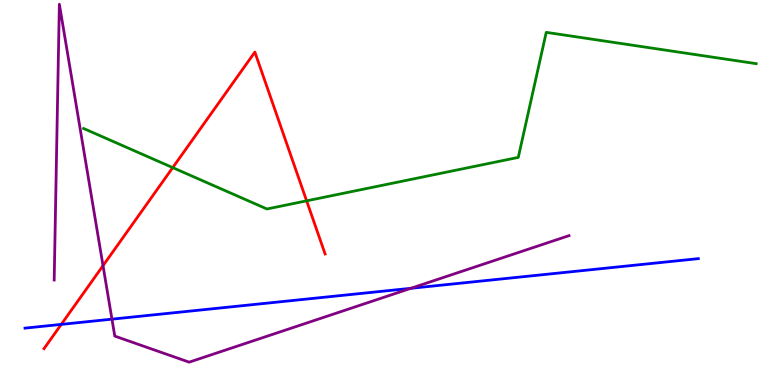[{'lines': ['blue', 'red'], 'intersections': [{'x': 0.791, 'y': 1.57}]}, {'lines': ['green', 'red'], 'intersections': [{'x': 2.23, 'y': 5.65}, {'x': 3.96, 'y': 4.78}]}, {'lines': ['purple', 'red'], 'intersections': [{'x': 1.33, 'y': 3.1}]}, {'lines': ['blue', 'green'], 'intersections': []}, {'lines': ['blue', 'purple'], 'intersections': [{'x': 1.44, 'y': 1.71}, {'x': 5.3, 'y': 2.51}]}, {'lines': ['green', 'purple'], 'intersections': []}]